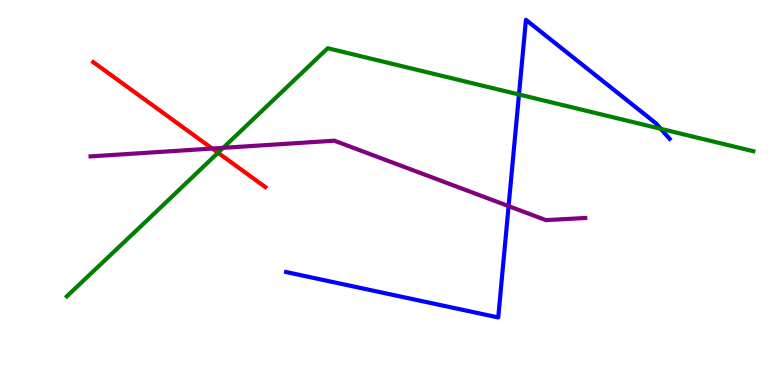[{'lines': ['blue', 'red'], 'intersections': []}, {'lines': ['green', 'red'], 'intersections': [{'x': 2.81, 'y': 6.03}]}, {'lines': ['purple', 'red'], 'intersections': [{'x': 2.74, 'y': 6.14}]}, {'lines': ['blue', 'green'], 'intersections': [{'x': 6.7, 'y': 7.55}, {'x': 8.53, 'y': 6.65}]}, {'lines': ['blue', 'purple'], 'intersections': [{'x': 6.56, 'y': 4.65}]}, {'lines': ['green', 'purple'], 'intersections': [{'x': 2.88, 'y': 6.16}]}]